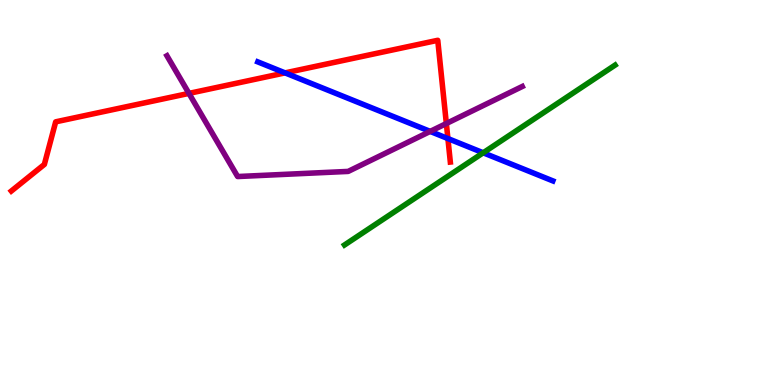[{'lines': ['blue', 'red'], 'intersections': [{'x': 3.68, 'y': 8.11}, {'x': 5.78, 'y': 6.4}]}, {'lines': ['green', 'red'], 'intersections': []}, {'lines': ['purple', 'red'], 'intersections': [{'x': 2.44, 'y': 7.57}, {'x': 5.76, 'y': 6.79}]}, {'lines': ['blue', 'green'], 'intersections': [{'x': 6.23, 'y': 6.03}]}, {'lines': ['blue', 'purple'], 'intersections': [{'x': 5.55, 'y': 6.59}]}, {'lines': ['green', 'purple'], 'intersections': []}]